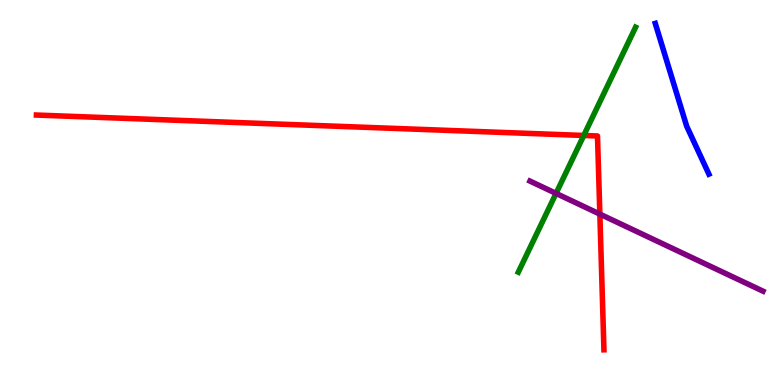[{'lines': ['blue', 'red'], 'intersections': []}, {'lines': ['green', 'red'], 'intersections': [{'x': 7.53, 'y': 6.48}]}, {'lines': ['purple', 'red'], 'intersections': [{'x': 7.74, 'y': 4.44}]}, {'lines': ['blue', 'green'], 'intersections': []}, {'lines': ['blue', 'purple'], 'intersections': []}, {'lines': ['green', 'purple'], 'intersections': [{'x': 7.17, 'y': 4.98}]}]